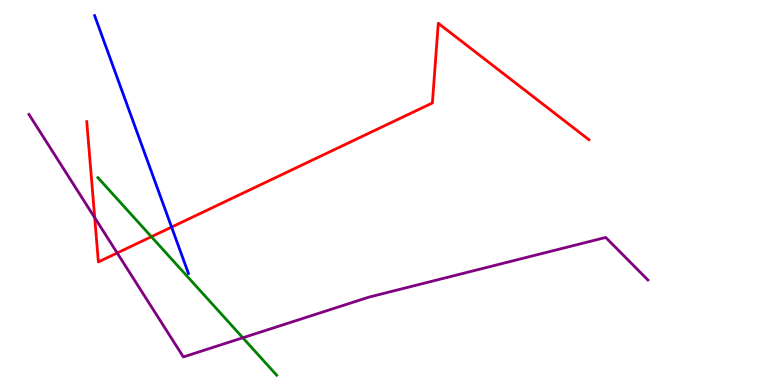[{'lines': ['blue', 'red'], 'intersections': [{'x': 2.21, 'y': 4.1}]}, {'lines': ['green', 'red'], 'intersections': [{'x': 1.95, 'y': 3.85}]}, {'lines': ['purple', 'red'], 'intersections': [{'x': 1.22, 'y': 4.35}, {'x': 1.51, 'y': 3.43}]}, {'lines': ['blue', 'green'], 'intersections': []}, {'lines': ['blue', 'purple'], 'intersections': []}, {'lines': ['green', 'purple'], 'intersections': [{'x': 3.13, 'y': 1.23}]}]